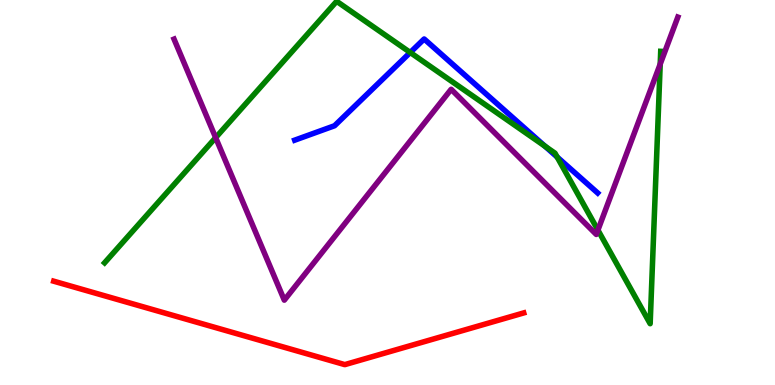[{'lines': ['blue', 'red'], 'intersections': []}, {'lines': ['green', 'red'], 'intersections': []}, {'lines': ['purple', 'red'], 'intersections': []}, {'lines': ['blue', 'green'], 'intersections': [{'x': 5.29, 'y': 8.64}, {'x': 7.03, 'y': 6.2}, {'x': 7.19, 'y': 5.92}]}, {'lines': ['blue', 'purple'], 'intersections': []}, {'lines': ['green', 'purple'], 'intersections': [{'x': 2.78, 'y': 6.42}, {'x': 7.72, 'y': 4.02}, {'x': 8.52, 'y': 8.34}]}]